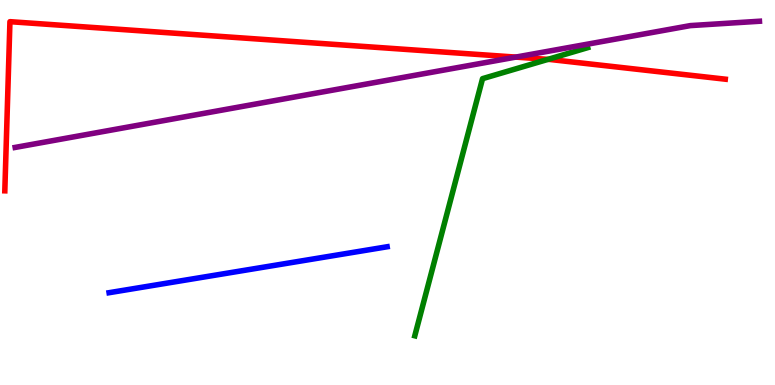[{'lines': ['blue', 'red'], 'intersections': []}, {'lines': ['green', 'red'], 'intersections': [{'x': 7.07, 'y': 8.46}]}, {'lines': ['purple', 'red'], 'intersections': [{'x': 6.66, 'y': 8.52}]}, {'lines': ['blue', 'green'], 'intersections': []}, {'lines': ['blue', 'purple'], 'intersections': []}, {'lines': ['green', 'purple'], 'intersections': []}]